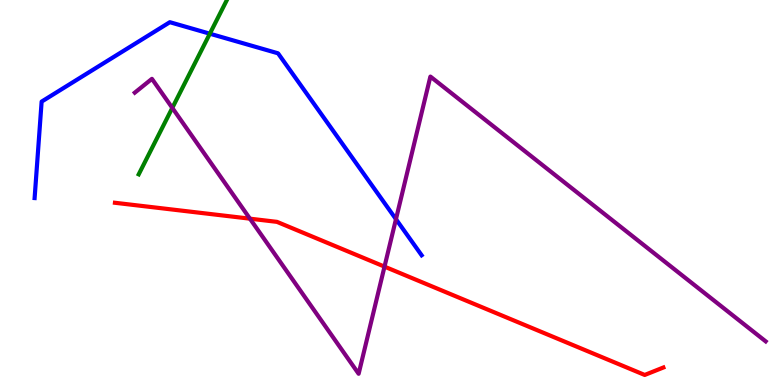[{'lines': ['blue', 'red'], 'intersections': []}, {'lines': ['green', 'red'], 'intersections': []}, {'lines': ['purple', 'red'], 'intersections': [{'x': 3.23, 'y': 4.32}, {'x': 4.96, 'y': 3.07}]}, {'lines': ['blue', 'green'], 'intersections': [{'x': 2.71, 'y': 9.12}]}, {'lines': ['blue', 'purple'], 'intersections': [{'x': 5.11, 'y': 4.31}]}, {'lines': ['green', 'purple'], 'intersections': [{'x': 2.22, 'y': 7.2}]}]